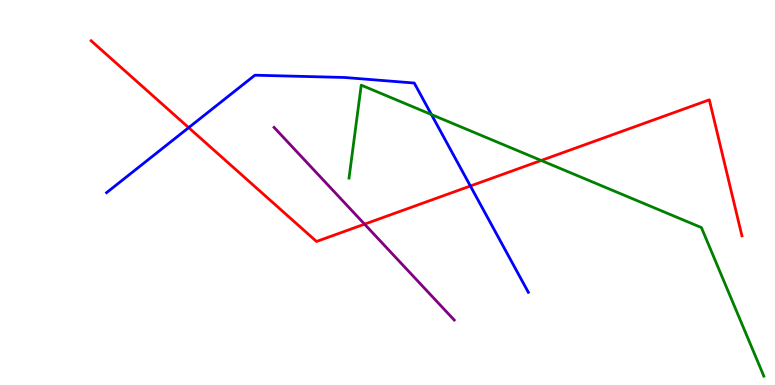[{'lines': ['blue', 'red'], 'intersections': [{'x': 2.43, 'y': 6.68}, {'x': 6.07, 'y': 5.17}]}, {'lines': ['green', 'red'], 'intersections': [{'x': 6.98, 'y': 5.83}]}, {'lines': ['purple', 'red'], 'intersections': [{'x': 4.7, 'y': 4.18}]}, {'lines': ['blue', 'green'], 'intersections': [{'x': 5.57, 'y': 7.03}]}, {'lines': ['blue', 'purple'], 'intersections': []}, {'lines': ['green', 'purple'], 'intersections': []}]